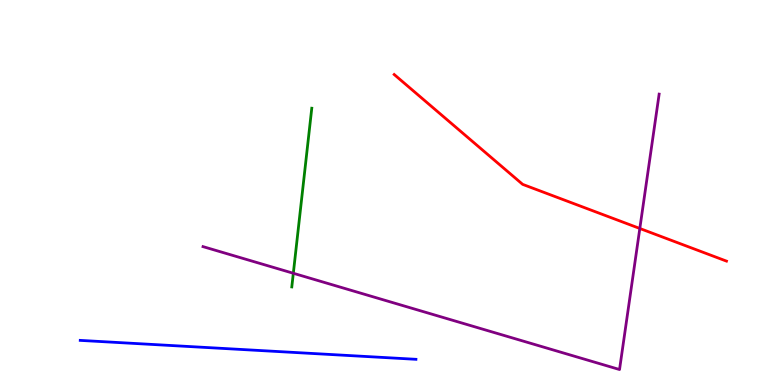[{'lines': ['blue', 'red'], 'intersections': []}, {'lines': ['green', 'red'], 'intersections': []}, {'lines': ['purple', 'red'], 'intersections': [{'x': 8.26, 'y': 4.07}]}, {'lines': ['blue', 'green'], 'intersections': []}, {'lines': ['blue', 'purple'], 'intersections': []}, {'lines': ['green', 'purple'], 'intersections': [{'x': 3.78, 'y': 2.9}]}]